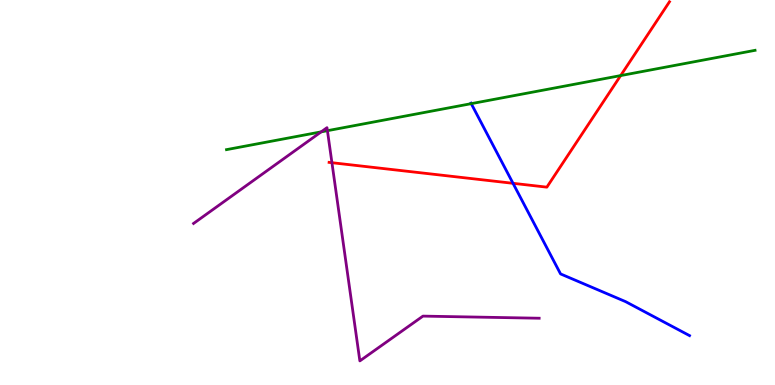[{'lines': ['blue', 'red'], 'intersections': [{'x': 6.62, 'y': 5.24}]}, {'lines': ['green', 'red'], 'intersections': [{'x': 8.01, 'y': 8.04}]}, {'lines': ['purple', 'red'], 'intersections': [{'x': 4.28, 'y': 5.77}]}, {'lines': ['blue', 'green'], 'intersections': [{'x': 6.08, 'y': 7.31}]}, {'lines': ['blue', 'purple'], 'intersections': []}, {'lines': ['green', 'purple'], 'intersections': [{'x': 4.14, 'y': 6.58}, {'x': 4.22, 'y': 6.61}]}]